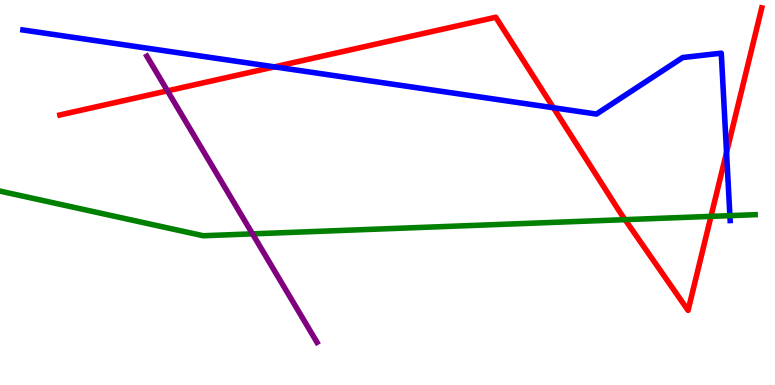[{'lines': ['blue', 'red'], 'intersections': [{'x': 3.54, 'y': 8.26}, {'x': 7.14, 'y': 7.2}, {'x': 9.37, 'y': 6.04}]}, {'lines': ['green', 'red'], 'intersections': [{'x': 8.07, 'y': 4.29}, {'x': 9.17, 'y': 4.38}]}, {'lines': ['purple', 'red'], 'intersections': [{'x': 2.16, 'y': 7.64}]}, {'lines': ['blue', 'green'], 'intersections': [{'x': 9.42, 'y': 4.4}]}, {'lines': ['blue', 'purple'], 'intersections': []}, {'lines': ['green', 'purple'], 'intersections': [{'x': 3.26, 'y': 3.93}]}]